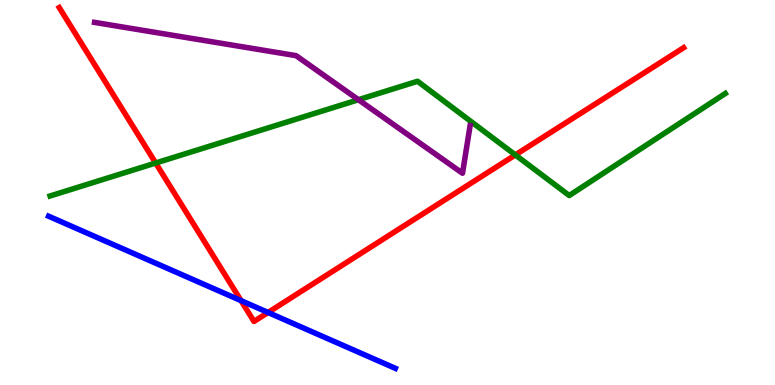[{'lines': ['blue', 'red'], 'intersections': [{'x': 3.11, 'y': 2.19}, {'x': 3.46, 'y': 1.88}]}, {'lines': ['green', 'red'], 'intersections': [{'x': 2.01, 'y': 5.77}, {'x': 6.65, 'y': 5.98}]}, {'lines': ['purple', 'red'], 'intersections': []}, {'lines': ['blue', 'green'], 'intersections': []}, {'lines': ['blue', 'purple'], 'intersections': []}, {'lines': ['green', 'purple'], 'intersections': [{'x': 4.63, 'y': 7.41}]}]